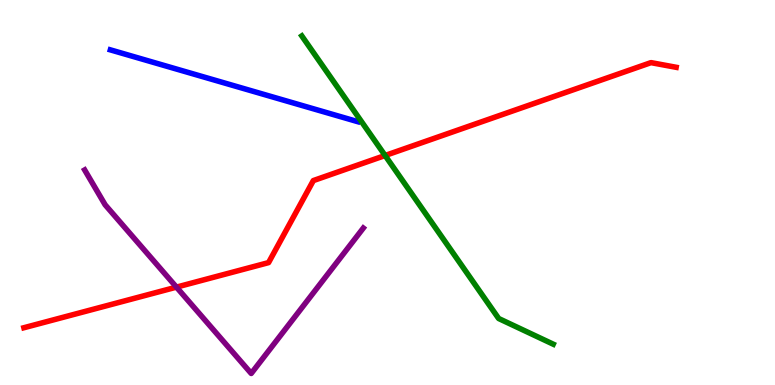[{'lines': ['blue', 'red'], 'intersections': []}, {'lines': ['green', 'red'], 'intersections': [{'x': 4.97, 'y': 5.96}]}, {'lines': ['purple', 'red'], 'intersections': [{'x': 2.28, 'y': 2.54}]}, {'lines': ['blue', 'green'], 'intersections': []}, {'lines': ['blue', 'purple'], 'intersections': []}, {'lines': ['green', 'purple'], 'intersections': []}]